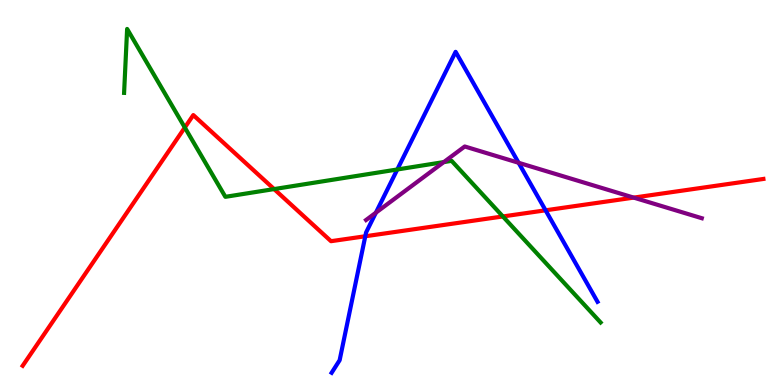[{'lines': ['blue', 'red'], 'intersections': [{'x': 4.71, 'y': 3.86}, {'x': 7.04, 'y': 4.54}]}, {'lines': ['green', 'red'], 'intersections': [{'x': 2.38, 'y': 6.69}, {'x': 3.54, 'y': 5.09}, {'x': 6.49, 'y': 4.38}]}, {'lines': ['purple', 'red'], 'intersections': [{'x': 8.18, 'y': 4.87}]}, {'lines': ['blue', 'green'], 'intersections': [{'x': 5.13, 'y': 5.6}]}, {'lines': ['blue', 'purple'], 'intersections': [{'x': 4.85, 'y': 4.48}, {'x': 6.69, 'y': 5.77}]}, {'lines': ['green', 'purple'], 'intersections': [{'x': 5.73, 'y': 5.79}]}]